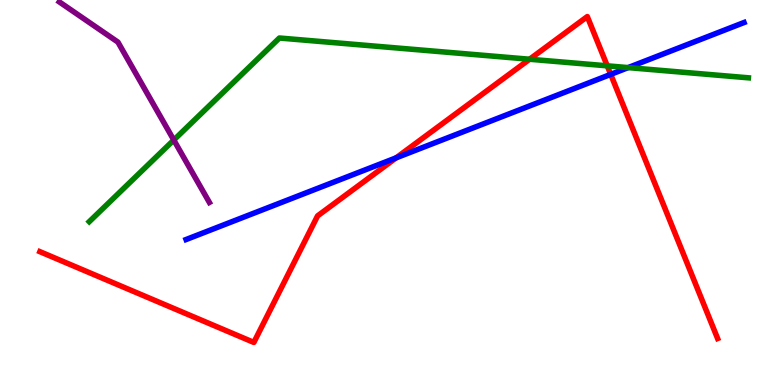[{'lines': ['blue', 'red'], 'intersections': [{'x': 5.11, 'y': 5.9}, {'x': 7.88, 'y': 8.07}]}, {'lines': ['green', 'red'], 'intersections': [{'x': 6.83, 'y': 8.46}, {'x': 7.84, 'y': 8.29}]}, {'lines': ['purple', 'red'], 'intersections': []}, {'lines': ['blue', 'green'], 'intersections': [{'x': 8.1, 'y': 8.24}]}, {'lines': ['blue', 'purple'], 'intersections': []}, {'lines': ['green', 'purple'], 'intersections': [{'x': 2.24, 'y': 6.36}]}]